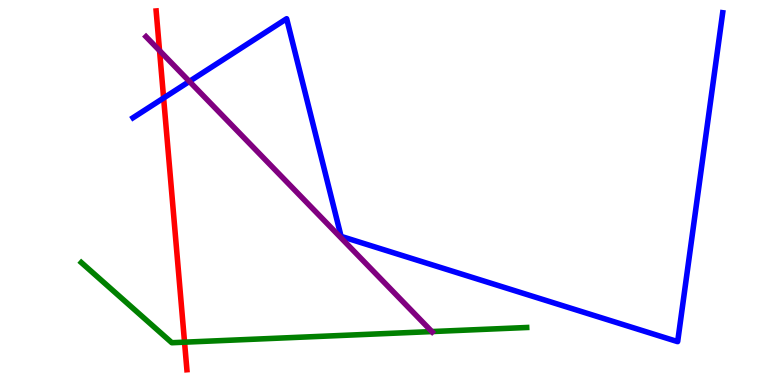[{'lines': ['blue', 'red'], 'intersections': [{'x': 2.11, 'y': 7.45}]}, {'lines': ['green', 'red'], 'intersections': [{'x': 2.38, 'y': 1.11}]}, {'lines': ['purple', 'red'], 'intersections': [{'x': 2.06, 'y': 8.69}]}, {'lines': ['blue', 'green'], 'intersections': []}, {'lines': ['blue', 'purple'], 'intersections': [{'x': 2.44, 'y': 7.89}]}, {'lines': ['green', 'purple'], 'intersections': [{'x': 5.57, 'y': 1.39}]}]